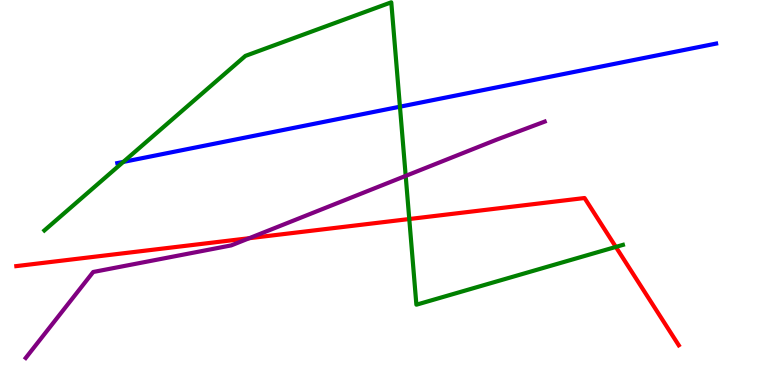[{'lines': ['blue', 'red'], 'intersections': []}, {'lines': ['green', 'red'], 'intersections': [{'x': 5.28, 'y': 4.31}, {'x': 7.95, 'y': 3.59}]}, {'lines': ['purple', 'red'], 'intersections': [{'x': 3.22, 'y': 3.81}]}, {'lines': ['blue', 'green'], 'intersections': [{'x': 1.59, 'y': 5.79}, {'x': 5.16, 'y': 7.23}]}, {'lines': ['blue', 'purple'], 'intersections': []}, {'lines': ['green', 'purple'], 'intersections': [{'x': 5.23, 'y': 5.43}]}]